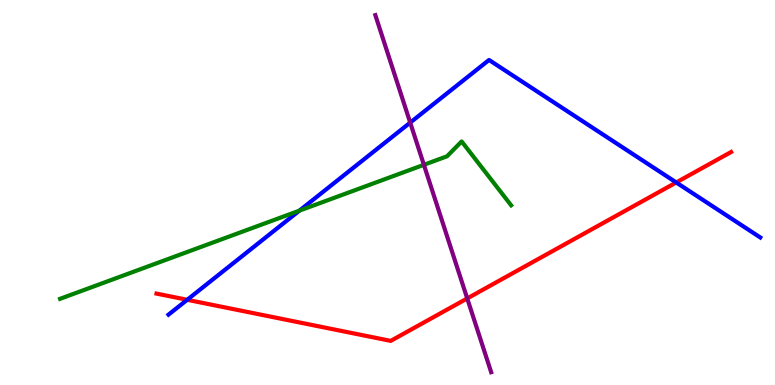[{'lines': ['blue', 'red'], 'intersections': [{'x': 2.42, 'y': 2.21}, {'x': 8.73, 'y': 5.26}]}, {'lines': ['green', 'red'], 'intersections': []}, {'lines': ['purple', 'red'], 'intersections': [{'x': 6.03, 'y': 2.25}]}, {'lines': ['blue', 'green'], 'intersections': [{'x': 3.86, 'y': 4.53}]}, {'lines': ['blue', 'purple'], 'intersections': [{'x': 5.29, 'y': 6.82}]}, {'lines': ['green', 'purple'], 'intersections': [{'x': 5.47, 'y': 5.72}]}]